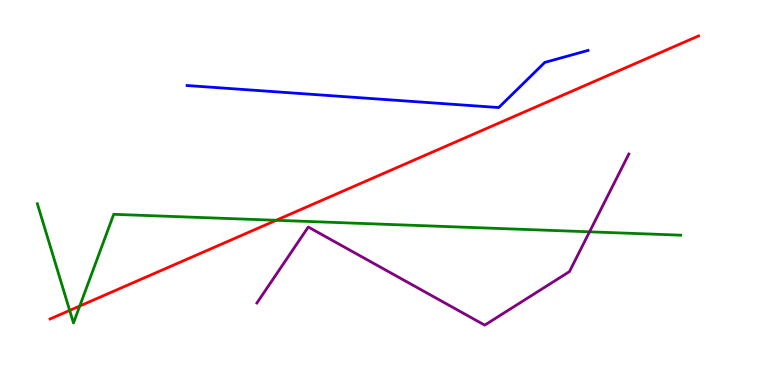[{'lines': ['blue', 'red'], 'intersections': []}, {'lines': ['green', 'red'], 'intersections': [{'x': 0.899, 'y': 1.94}, {'x': 1.03, 'y': 2.05}, {'x': 3.56, 'y': 4.28}]}, {'lines': ['purple', 'red'], 'intersections': []}, {'lines': ['blue', 'green'], 'intersections': []}, {'lines': ['blue', 'purple'], 'intersections': []}, {'lines': ['green', 'purple'], 'intersections': [{'x': 7.61, 'y': 3.98}]}]